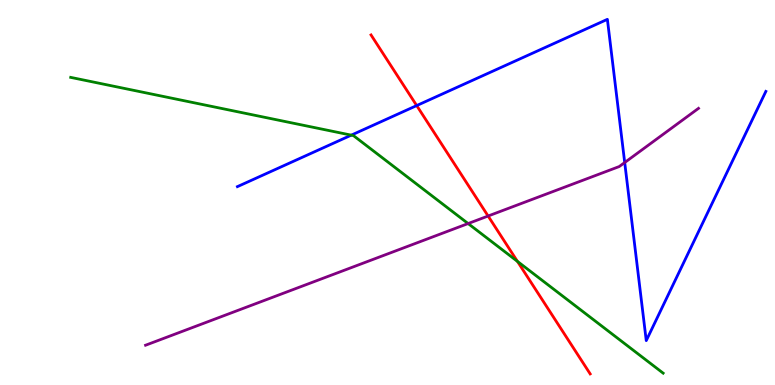[{'lines': ['blue', 'red'], 'intersections': [{'x': 5.38, 'y': 7.26}]}, {'lines': ['green', 'red'], 'intersections': [{'x': 6.68, 'y': 3.21}]}, {'lines': ['purple', 'red'], 'intersections': [{'x': 6.3, 'y': 4.39}]}, {'lines': ['blue', 'green'], 'intersections': [{'x': 4.53, 'y': 6.49}]}, {'lines': ['blue', 'purple'], 'intersections': [{'x': 8.06, 'y': 5.78}]}, {'lines': ['green', 'purple'], 'intersections': [{'x': 6.04, 'y': 4.19}]}]